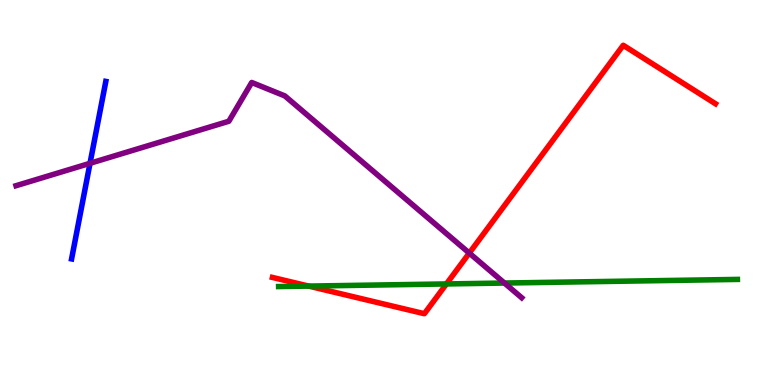[{'lines': ['blue', 'red'], 'intersections': []}, {'lines': ['green', 'red'], 'intersections': [{'x': 3.98, 'y': 2.57}, {'x': 5.76, 'y': 2.62}]}, {'lines': ['purple', 'red'], 'intersections': [{'x': 6.06, 'y': 3.43}]}, {'lines': ['blue', 'green'], 'intersections': []}, {'lines': ['blue', 'purple'], 'intersections': [{'x': 1.16, 'y': 5.76}]}, {'lines': ['green', 'purple'], 'intersections': [{'x': 6.51, 'y': 2.65}]}]